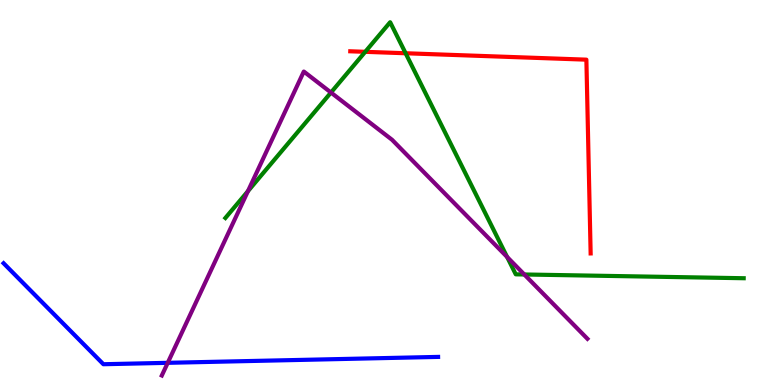[{'lines': ['blue', 'red'], 'intersections': []}, {'lines': ['green', 'red'], 'intersections': [{'x': 4.71, 'y': 8.65}, {'x': 5.23, 'y': 8.62}]}, {'lines': ['purple', 'red'], 'intersections': []}, {'lines': ['blue', 'green'], 'intersections': []}, {'lines': ['blue', 'purple'], 'intersections': [{'x': 2.16, 'y': 0.576}]}, {'lines': ['green', 'purple'], 'intersections': [{'x': 3.2, 'y': 5.03}, {'x': 4.27, 'y': 7.6}, {'x': 6.54, 'y': 3.33}, {'x': 6.77, 'y': 2.87}]}]